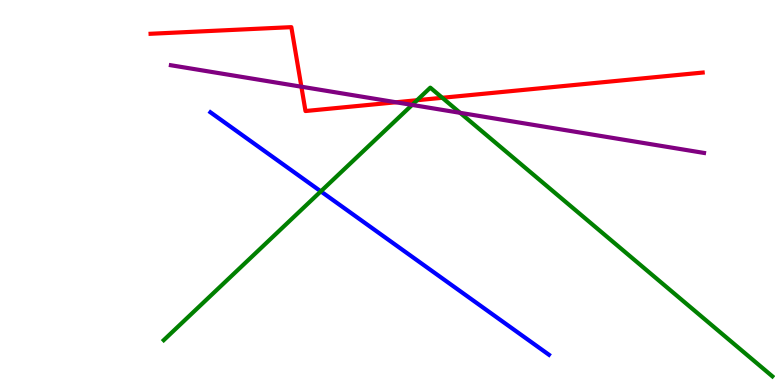[{'lines': ['blue', 'red'], 'intersections': []}, {'lines': ['green', 'red'], 'intersections': [{'x': 5.38, 'y': 7.4}, {'x': 5.71, 'y': 7.46}]}, {'lines': ['purple', 'red'], 'intersections': [{'x': 3.89, 'y': 7.75}, {'x': 5.11, 'y': 7.34}]}, {'lines': ['blue', 'green'], 'intersections': [{'x': 4.14, 'y': 5.03}]}, {'lines': ['blue', 'purple'], 'intersections': []}, {'lines': ['green', 'purple'], 'intersections': [{'x': 5.32, 'y': 7.27}, {'x': 5.94, 'y': 7.07}]}]